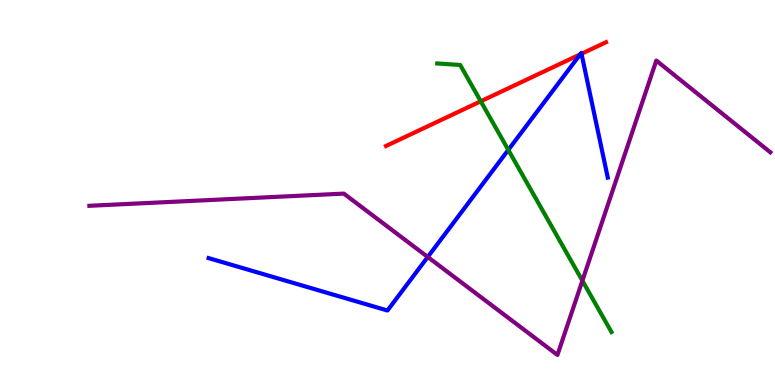[{'lines': ['blue', 'red'], 'intersections': [{'x': 7.49, 'y': 8.59}, {'x': 7.5, 'y': 8.6}]}, {'lines': ['green', 'red'], 'intersections': [{'x': 6.2, 'y': 7.37}]}, {'lines': ['purple', 'red'], 'intersections': []}, {'lines': ['blue', 'green'], 'intersections': [{'x': 6.56, 'y': 6.11}]}, {'lines': ['blue', 'purple'], 'intersections': [{'x': 5.52, 'y': 3.33}]}, {'lines': ['green', 'purple'], 'intersections': [{'x': 7.51, 'y': 2.71}]}]